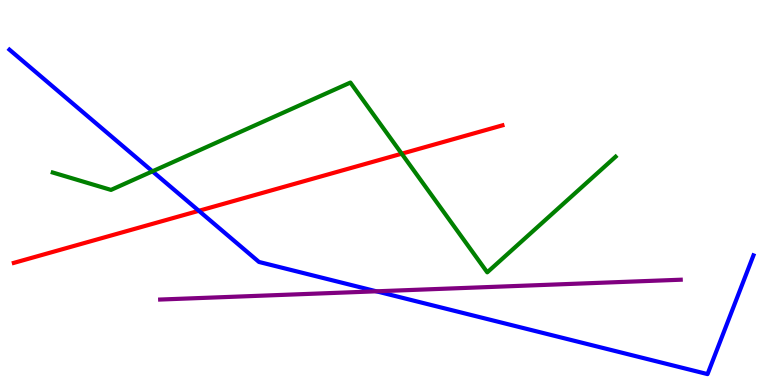[{'lines': ['blue', 'red'], 'intersections': [{'x': 2.57, 'y': 4.52}]}, {'lines': ['green', 'red'], 'intersections': [{'x': 5.18, 'y': 6.01}]}, {'lines': ['purple', 'red'], 'intersections': []}, {'lines': ['blue', 'green'], 'intersections': [{'x': 1.97, 'y': 5.55}]}, {'lines': ['blue', 'purple'], 'intersections': [{'x': 4.86, 'y': 2.43}]}, {'lines': ['green', 'purple'], 'intersections': []}]